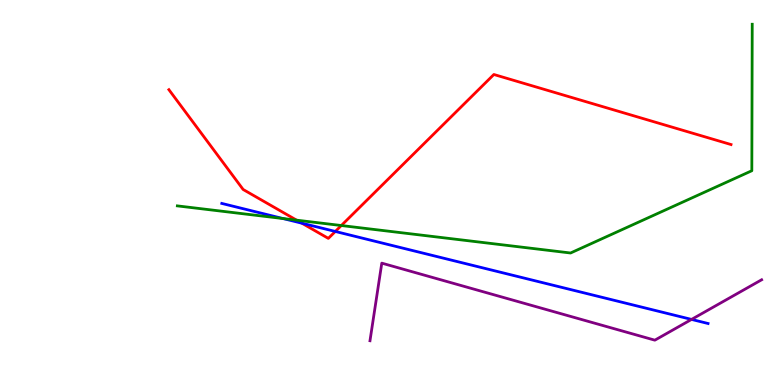[{'lines': ['blue', 'red'], 'intersections': [{'x': 3.9, 'y': 4.2}, {'x': 4.33, 'y': 3.99}]}, {'lines': ['green', 'red'], 'intersections': [{'x': 3.83, 'y': 4.28}, {'x': 4.4, 'y': 4.14}]}, {'lines': ['purple', 'red'], 'intersections': []}, {'lines': ['blue', 'green'], 'intersections': [{'x': 3.65, 'y': 4.32}]}, {'lines': ['blue', 'purple'], 'intersections': [{'x': 8.92, 'y': 1.7}]}, {'lines': ['green', 'purple'], 'intersections': []}]